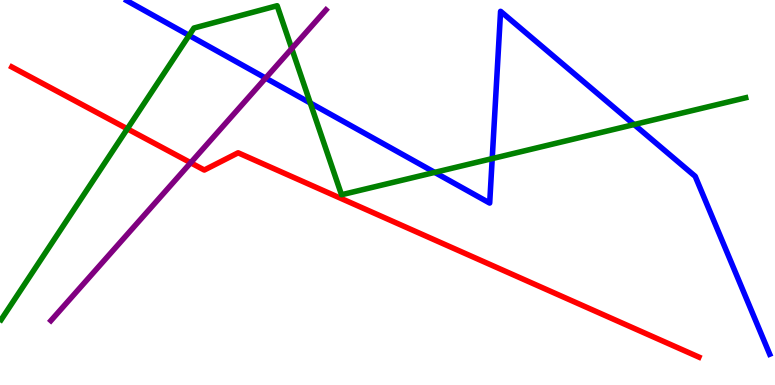[{'lines': ['blue', 'red'], 'intersections': []}, {'lines': ['green', 'red'], 'intersections': [{'x': 1.64, 'y': 6.65}]}, {'lines': ['purple', 'red'], 'intersections': [{'x': 2.46, 'y': 5.77}]}, {'lines': ['blue', 'green'], 'intersections': [{'x': 2.44, 'y': 9.08}, {'x': 4.0, 'y': 7.33}, {'x': 5.61, 'y': 5.52}, {'x': 6.35, 'y': 5.88}, {'x': 8.18, 'y': 6.77}]}, {'lines': ['blue', 'purple'], 'intersections': [{'x': 3.43, 'y': 7.97}]}, {'lines': ['green', 'purple'], 'intersections': [{'x': 3.76, 'y': 8.74}]}]